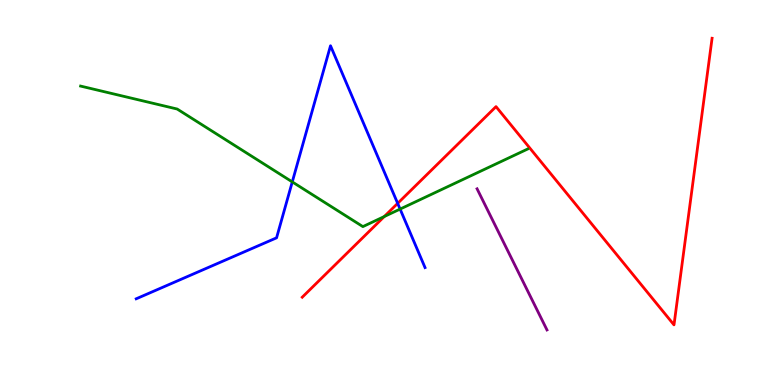[{'lines': ['blue', 'red'], 'intersections': [{'x': 5.13, 'y': 4.72}]}, {'lines': ['green', 'red'], 'intersections': [{'x': 4.96, 'y': 4.38}]}, {'lines': ['purple', 'red'], 'intersections': []}, {'lines': ['blue', 'green'], 'intersections': [{'x': 3.77, 'y': 5.28}, {'x': 5.16, 'y': 4.57}]}, {'lines': ['blue', 'purple'], 'intersections': []}, {'lines': ['green', 'purple'], 'intersections': []}]